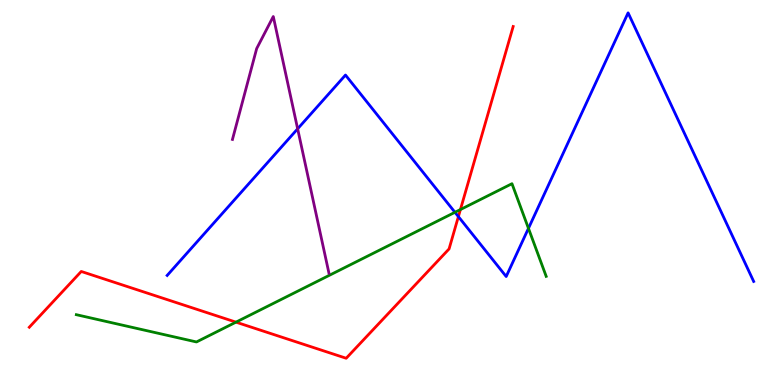[{'lines': ['blue', 'red'], 'intersections': [{'x': 5.91, 'y': 4.37}]}, {'lines': ['green', 'red'], 'intersections': [{'x': 3.04, 'y': 1.63}, {'x': 5.94, 'y': 4.56}]}, {'lines': ['purple', 'red'], 'intersections': []}, {'lines': ['blue', 'green'], 'intersections': [{'x': 5.87, 'y': 4.49}, {'x': 6.82, 'y': 4.07}]}, {'lines': ['blue', 'purple'], 'intersections': [{'x': 3.84, 'y': 6.65}]}, {'lines': ['green', 'purple'], 'intersections': []}]